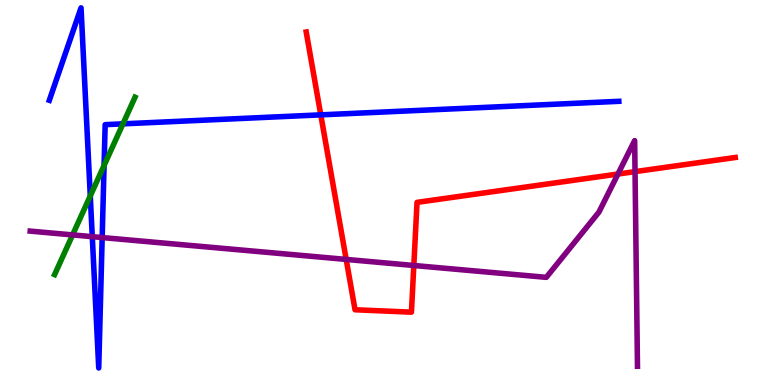[{'lines': ['blue', 'red'], 'intersections': [{'x': 4.14, 'y': 7.02}]}, {'lines': ['green', 'red'], 'intersections': []}, {'lines': ['purple', 'red'], 'intersections': [{'x': 4.47, 'y': 3.26}, {'x': 5.34, 'y': 3.1}, {'x': 7.97, 'y': 5.48}, {'x': 8.19, 'y': 5.54}]}, {'lines': ['blue', 'green'], 'intersections': [{'x': 1.16, 'y': 4.91}, {'x': 1.34, 'y': 5.7}, {'x': 1.59, 'y': 6.78}]}, {'lines': ['blue', 'purple'], 'intersections': [{'x': 1.19, 'y': 3.85}, {'x': 1.32, 'y': 3.83}]}, {'lines': ['green', 'purple'], 'intersections': [{'x': 0.937, 'y': 3.9}]}]